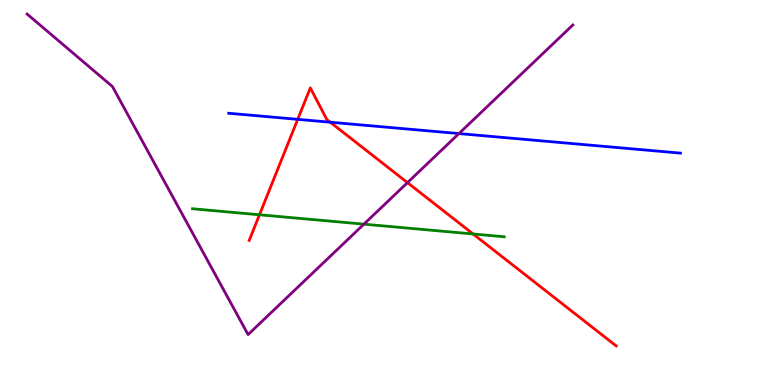[{'lines': ['blue', 'red'], 'intersections': [{'x': 3.84, 'y': 6.9}, {'x': 4.26, 'y': 6.83}]}, {'lines': ['green', 'red'], 'intersections': [{'x': 3.35, 'y': 4.42}, {'x': 6.1, 'y': 3.92}]}, {'lines': ['purple', 'red'], 'intersections': [{'x': 5.26, 'y': 5.26}]}, {'lines': ['blue', 'green'], 'intersections': []}, {'lines': ['blue', 'purple'], 'intersections': [{'x': 5.92, 'y': 6.53}]}, {'lines': ['green', 'purple'], 'intersections': [{'x': 4.7, 'y': 4.18}]}]